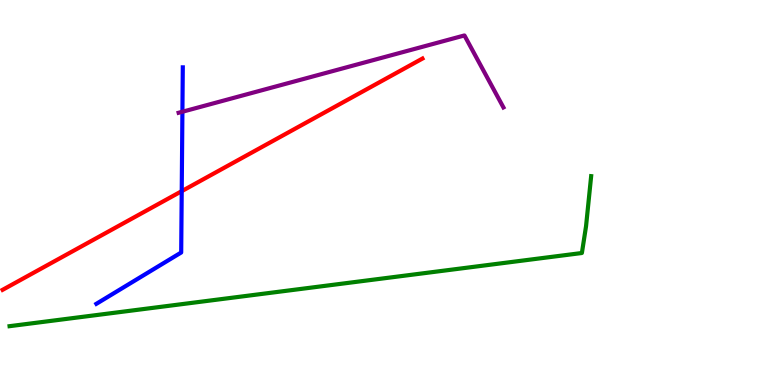[{'lines': ['blue', 'red'], 'intersections': [{'x': 2.34, 'y': 5.03}]}, {'lines': ['green', 'red'], 'intersections': []}, {'lines': ['purple', 'red'], 'intersections': []}, {'lines': ['blue', 'green'], 'intersections': []}, {'lines': ['blue', 'purple'], 'intersections': [{'x': 2.35, 'y': 7.1}]}, {'lines': ['green', 'purple'], 'intersections': []}]